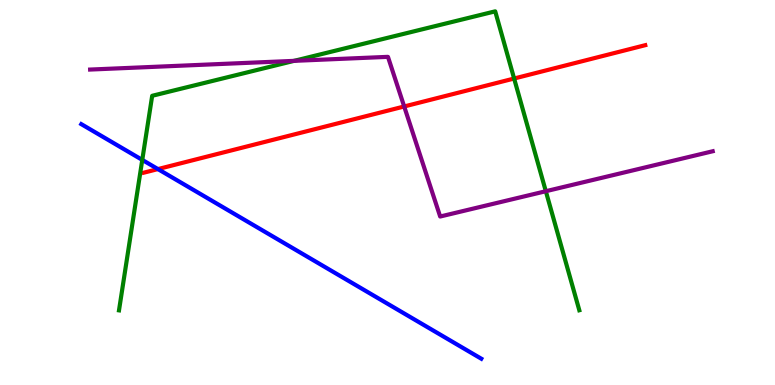[{'lines': ['blue', 'red'], 'intersections': [{'x': 2.04, 'y': 5.61}]}, {'lines': ['green', 'red'], 'intersections': [{'x': 6.63, 'y': 7.96}]}, {'lines': ['purple', 'red'], 'intersections': [{'x': 5.22, 'y': 7.23}]}, {'lines': ['blue', 'green'], 'intersections': [{'x': 1.84, 'y': 5.85}]}, {'lines': ['blue', 'purple'], 'intersections': []}, {'lines': ['green', 'purple'], 'intersections': [{'x': 3.79, 'y': 8.42}, {'x': 7.04, 'y': 5.03}]}]